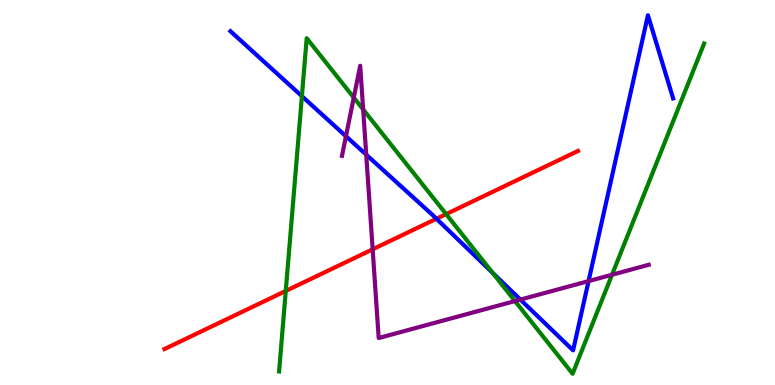[{'lines': ['blue', 'red'], 'intersections': [{'x': 5.63, 'y': 4.32}]}, {'lines': ['green', 'red'], 'intersections': [{'x': 3.69, 'y': 2.44}, {'x': 5.76, 'y': 4.44}]}, {'lines': ['purple', 'red'], 'intersections': [{'x': 4.81, 'y': 3.52}]}, {'lines': ['blue', 'green'], 'intersections': [{'x': 3.9, 'y': 7.5}, {'x': 6.36, 'y': 2.91}]}, {'lines': ['blue', 'purple'], 'intersections': [{'x': 4.46, 'y': 6.46}, {'x': 4.73, 'y': 5.98}, {'x': 6.71, 'y': 2.22}, {'x': 7.59, 'y': 2.7}]}, {'lines': ['green', 'purple'], 'intersections': [{'x': 4.56, 'y': 7.47}, {'x': 4.69, 'y': 7.16}, {'x': 6.65, 'y': 2.18}, {'x': 7.9, 'y': 2.86}]}]